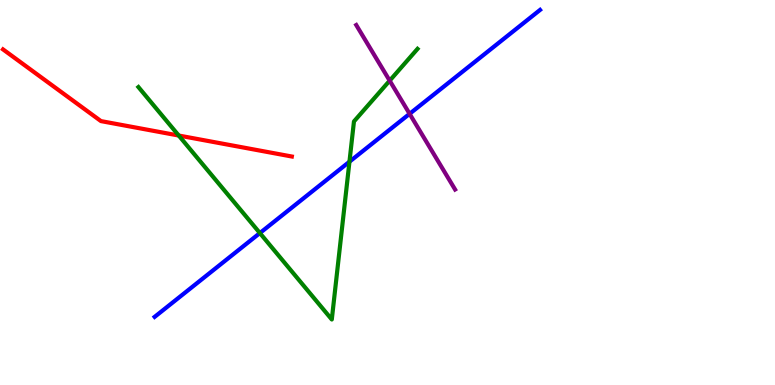[{'lines': ['blue', 'red'], 'intersections': []}, {'lines': ['green', 'red'], 'intersections': [{'x': 2.31, 'y': 6.48}]}, {'lines': ['purple', 'red'], 'intersections': []}, {'lines': ['blue', 'green'], 'intersections': [{'x': 3.35, 'y': 3.95}, {'x': 4.51, 'y': 5.8}]}, {'lines': ['blue', 'purple'], 'intersections': [{'x': 5.29, 'y': 7.04}]}, {'lines': ['green', 'purple'], 'intersections': [{'x': 5.03, 'y': 7.9}]}]